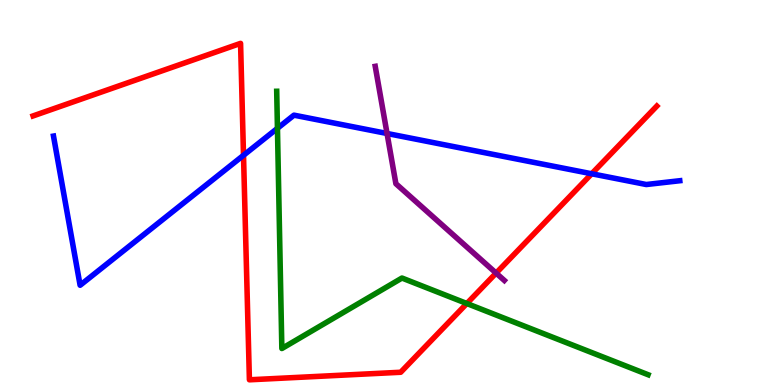[{'lines': ['blue', 'red'], 'intersections': [{'x': 3.14, 'y': 5.97}, {'x': 7.63, 'y': 5.49}]}, {'lines': ['green', 'red'], 'intersections': [{'x': 6.02, 'y': 2.12}]}, {'lines': ['purple', 'red'], 'intersections': [{'x': 6.4, 'y': 2.91}]}, {'lines': ['blue', 'green'], 'intersections': [{'x': 3.58, 'y': 6.67}]}, {'lines': ['blue', 'purple'], 'intersections': [{'x': 4.99, 'y': 6.53}]}, {'lines': ['green', 'purple'], 'intersections': []}]